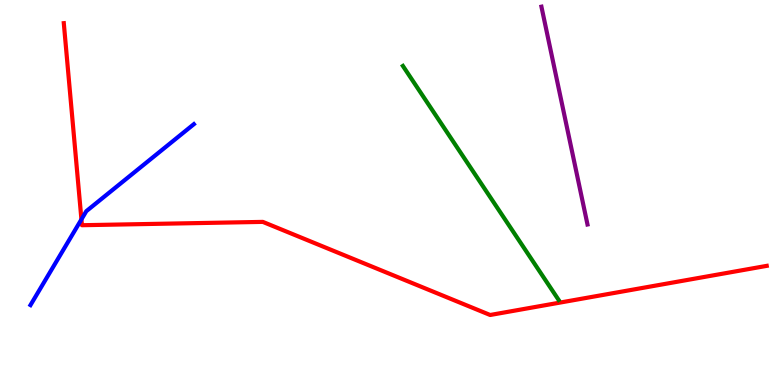[{'lines': ['blue', 'red'], 'intersections': [{'x': 1.05, 'y': 4.3}]}, {'lines': ['green', 'red'], 'intersections': []}, {'lines': ['purple', 'red'], 'intersections': []}, {'lines': ['blue', 'green'], 'intersections': []}, {'lines': ['blue', 'purple'], 'intersections': []}, {'lines': ['green', 'purple'], 'intersections': []}]